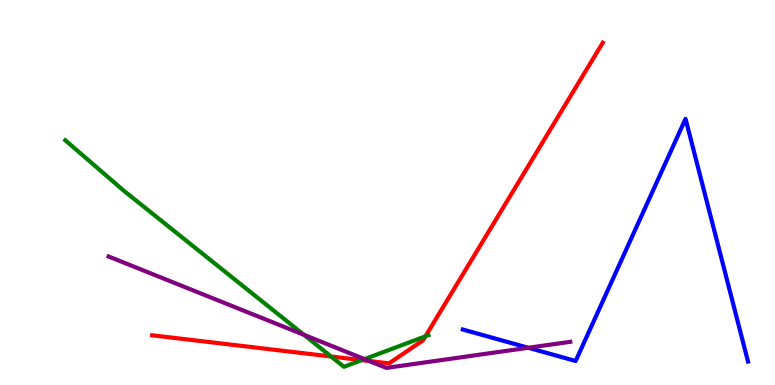[{'lines': ['blue', 'red'], 'intersections': []}, {'lines': ['green', 'red'], 'intersections': [{'x': 4.27, 'y': 0.74}, {'x': 4.67, 'y': 0.646}, {'x': 5.49, 'y': 1.26}]}, {'lines': ['purple', 'red'], 'intersections': [{'x': 4.76, 'y': 0.623}]}, {'lines': ['blue', 'green'], 'intersections': []}, {'lines': ['blue', 'purple'], 'intersections': [{'x': 6.82, 'y': 0.967}]}, {'lines': ['green', 'purple'], 'intersections': [{'x': 3.92, 'y': 1.3}, {'x': 4.7, 'y': 0.672}]}]